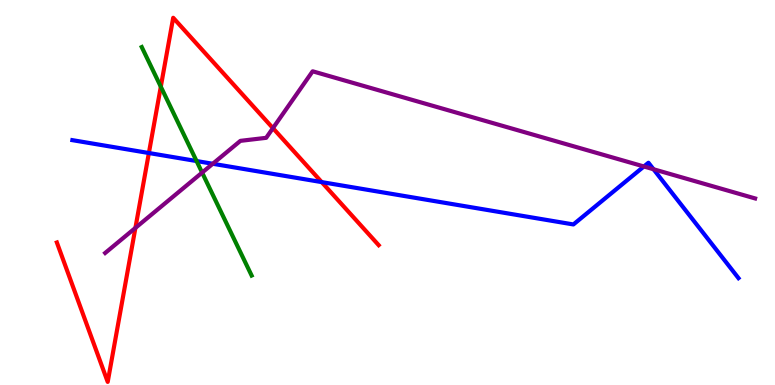[{'lines': ['blue', 'red'], 'intersections': [{'x': 1.92, 'y': 6.03}, {'x': 4.15, 'y': 5.27}]}, {'lines': ['green', 'red'], 'intersections': [{'x': 2.07, 'y': 7.75}]}, {'lines': ['purple', 'red'], 'intersections': [{'x': 1.75, 'y': 4.08}, {'x': 3.52, 'y': 6.67}]}, {'lines': ['blue', 'green'], 'intersections': [{'x': 2.54, 'y': 5.82}]}, {'lines': ['blue', 'purple'], 'intersections': [{'x': 2.75, 'y': 5.75}, {'x': 8.31, 'y': 5.68}, {'x': 8.43, 'y': 5.6}]}, {'lines': ['green', 'purple'], 'intersections': [{'x': 2.61, 'y': 5.52}]}]